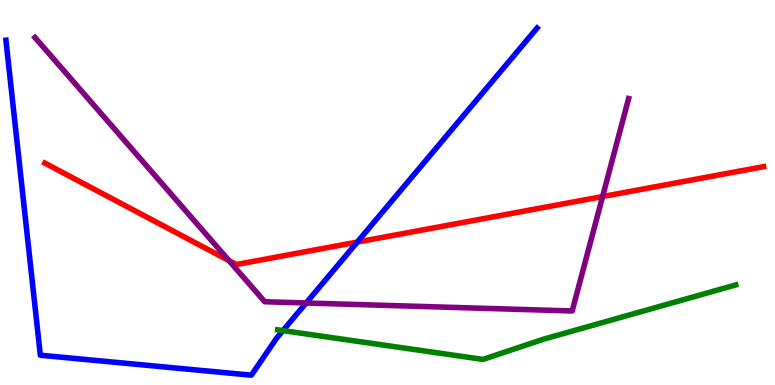[{'lines': ['blue', 'red'], 'intersections': [{'x': 4.61, 'y': 3.71}]}, {'lines': ['green', 'red'], 'intersections': []}, {'lines': ['purple', 'red'], 'intersections': [{'x': 2.95, 'y': 3.23}, {'x': 7.78, 'y': 4.9}]}, {'lines': ['blue', 'green'], 'intersections': [{'x': 3.65, 'y': 1.41}]}, {'lines': ['blue', 'purple'], 'intersections': [{'x': 3.95, 'y': 2.13}]}, {'lines': ['green', 'purple'], 'intersections': []}]